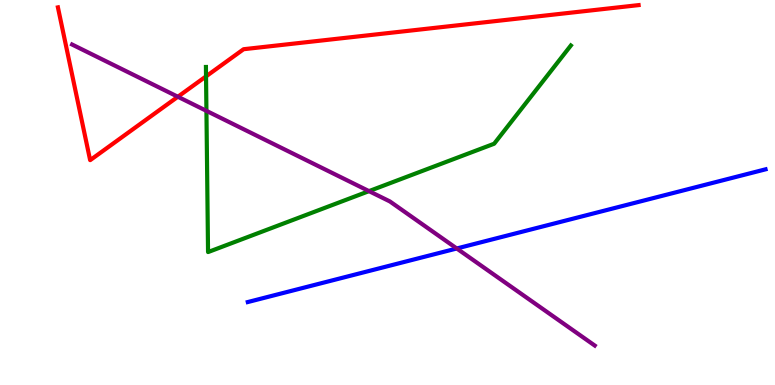[{'lines': ['blue', 'red'], 'intersections': []}, {'lines': ['green', 'red'], 'intersections': [{'x': 2.66, 'y': 8.02}]}, {'lines': ['purple', 'red'], 'intersections': [{'x': 2.3, 'y': 7.49}]}, {'lines': ['blue', 'green'], 'intersections': []}, {'lines': ['blue', 'purple'], 'intersections': [{'x': 5.89, 'y': 3.55}]}, {'lines': ['green', 'purple'], 'intersections': [{'x': 2.66, 'y': 7.12}, {'x': 4.76, 'y': 5.04}]}]